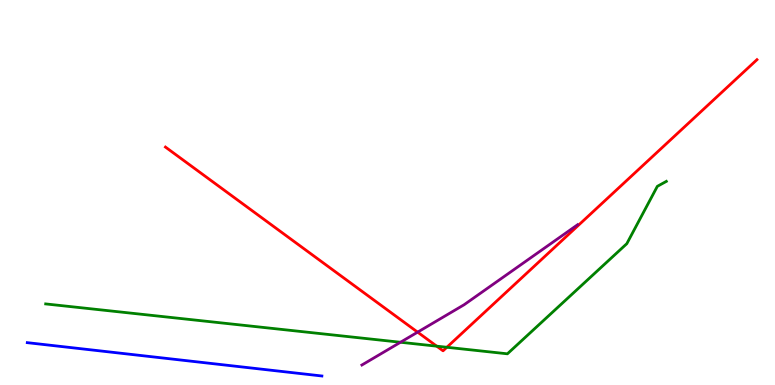[{'lines': ['blue', 'red'], 'intersections': []}, {'lines': ['green', 'red'], 'intersections': [{'x': 5.64, 'y': 1.01}, {'x': 5.77, 'y': 0.98}]}, {'lines': ['purple', 'red'], 'intersections': [{'x': 5.39, 'y': 1.37}]}, {'lines': ['blue', 'green'], 'intersections': []}, {'lines': ['blue', 'purple'], 'intersections': []}, {'lines': ['green', 'purple'], 'intersections': [{'x': 5.17, 'y': 1.11}]}]